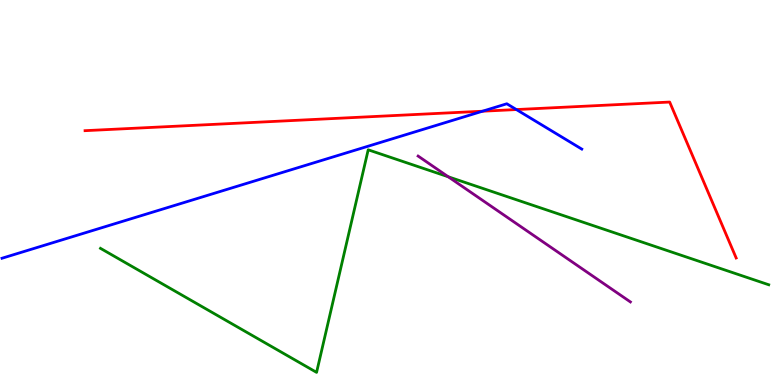[{'lines': ['blue', 'red'], 'intersections': [{'x': 6.23, 'y': 7.11}, {'x': 6.66, 'y': 7.15}]}, {'lines': ['green', 'red'], 'intersections': []}, {'lines': ['purple', 'red'], 'intersections': []}, {'lines': ['blue', 'green'], 'intersections': []}, {'lines': ['blue', 'purple'], 'intersections': []}, {'lines': ['green', 'purple'], 'intersections': [{'x': 5.78, 'y': 5.41}]}]